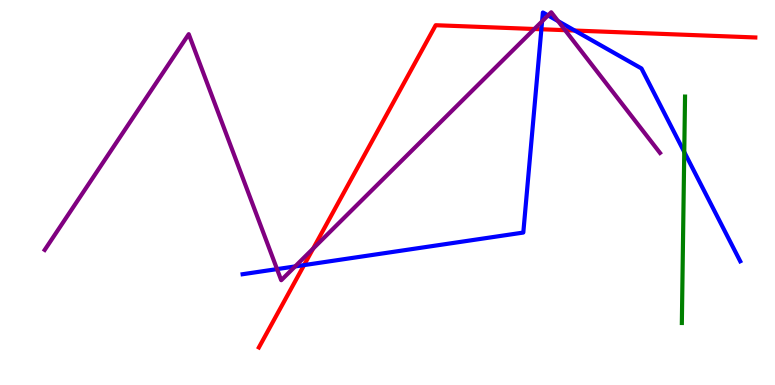[{'lines': ['blue', 'red'], 'intersections': [{'x': 3.92, 'y': 3.11}, {'x': 6.99, 'y': 9.24}, {'x': 7.42, 'y': 9.21}]}, {'lines': ['green', 'red'], 'intersections': []}, {'lines': ['purple', 'red'], 'intersections': [{'x': 4.04, 'y': 3.54}, {'x': 6.89, 'y': 9.25}, {'x': 7.29, 'y': 9.22}]}, {'lines': ['blue', 'green'], 'intersections': [{'x': 8.83, 'y': 6.05}]}, {'lines': ['blue', 'purple'], 'intersections': [{'x': 3.57, 'y': 3.01}, {'x': 3.81, 'y': 3.08}, {'x': 6.99, 'y': 9.45}, {'x': 7.07, 'y': 9.6}, {'x': 7.2, 'y': 9.45}]}, {'lines': ['green', 'purple'], 'intersections': []}]